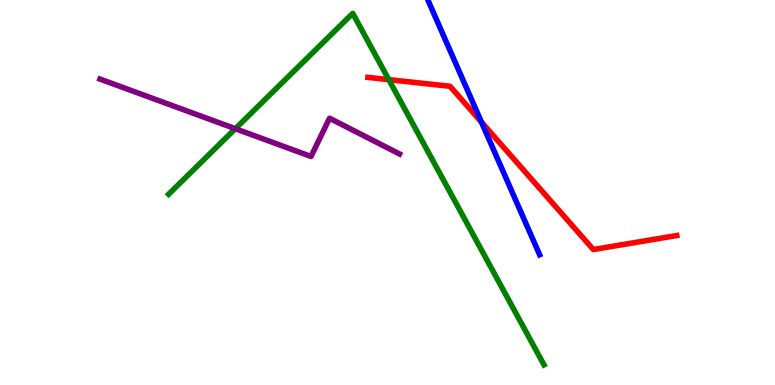[{'lines': ['blue', 'red'], 'intersections': [{'x': 6.21, 'y': 6.83}]}, {'lines': ['green', 'red'], 'intersections': [{'x': 5.02, 'y': 7.93}]}, {'lines': ['purple', 'red'], 'intersections': []}, {'lines': ['blue', 'green'], 'intersections': []}, {'lines': ['blue', 'purple'], 'intersections': []}, {'lines': ['green', 'purple'], 'intersections': [{'x': 3.04, 'y': 6.66}]}]